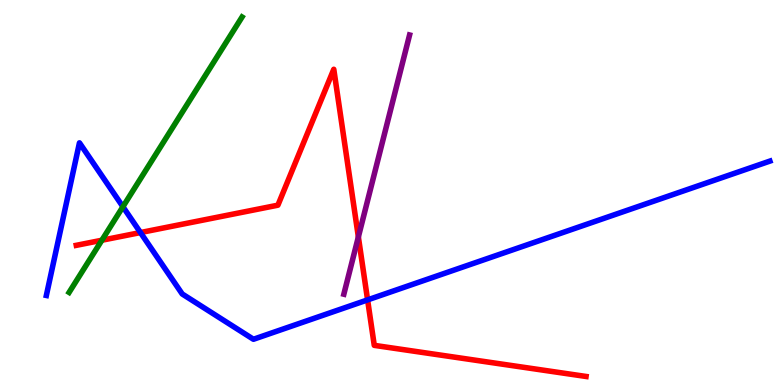[{'lines': ['blue', 'red'], 'intersections': [{'x': 1.81, 'y': 3.96}, {'x': 4.74, 'y': 2.21}]}, {'lines': ['green', 'red'], 'intersections': [{'x': 1.31, 'y': 3.76}]}, {'lines': ['purple', 'red'], 'intersections': [{'x': 4.62, 'y': 3.85}]}, {'lines': ['blue', 'green'], 'intersections': [{'x': 1.59, 'y': 4.63}]}, {'lines': ['blue', 'purple'], 'intersections': []}, {'lines': ['green', 'purple'], 'intersections': []}]